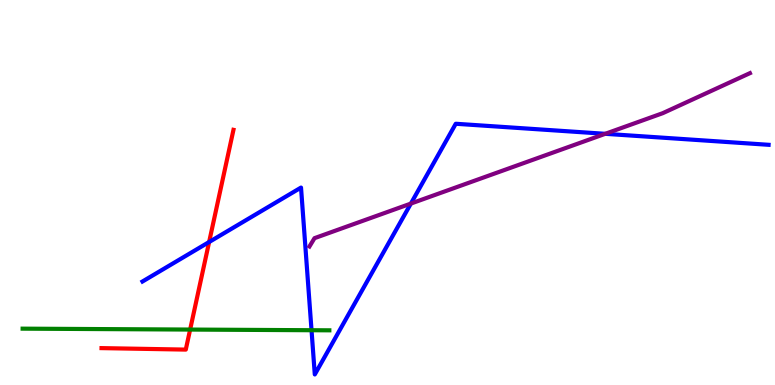[{'lines': ['blue', 'red'], 'intersections': [{'x': 2.7, 'y': 3.71}]}, {'lines': ['green', 'red'], 'intersections': [{'x': 2.45, 'y': 1.44}]}, {'lines': ['purple', 'red'], 'intersections': []}, {'lines': ['blue', 'green'], 'intersections': [{'x': 4.02, 'y': 1.42}]}, {'lines': ['blue', 'purple'], 'intersections': [{'x': 5.3, 'y': 4.71}, {'x': 7.81, 'y': 6.52}]}, {'lines': ['green', 'purple'], 'intersections': []}]